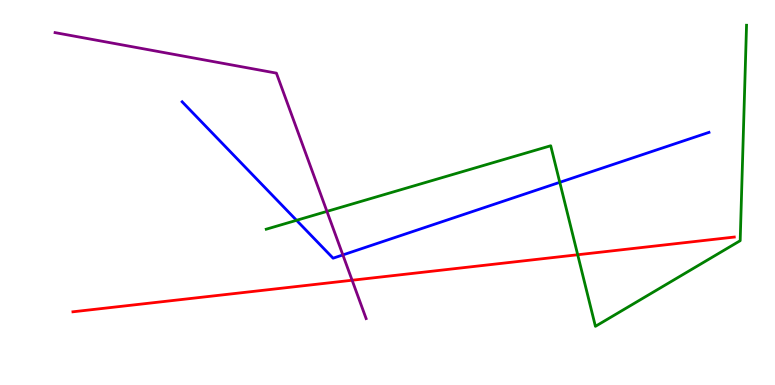[{'lines': ['blue', 'red'], 'intersections': []}, {'lines': ['green', 'red'], 'intersections': [{'x': 7.45, 'y': 3.38}]}, {'lines': ['purple', 'red'], 'intersections': [{'x': 4.54, 'y': 2.72}]}, {'lines': ['blue', 'green'], 'intersections': [{'x': 3.83, 'y': 4.28}, {'x': 7.22, 'y': 5.26}]}, {'lines': ['blue', 'purple'], 'intersections': [{'x': 4.42, 'y': 3.38}]}, {'lines': ['green', 'purple'], 'intersections': [{'x': 4.22, 'y': 4.51}]}]